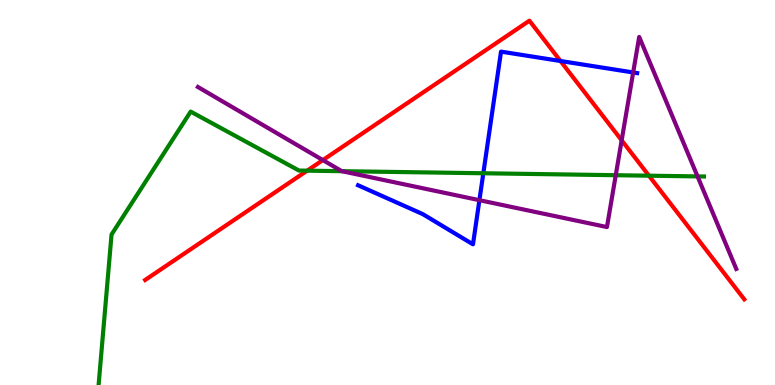[{'lines': ['blue', 'red'], 'intersections': [{'x': 7.23, 'y': 8.42}]}, {'lines': ['green', 'red'], 'intersections': [{'x': 3.96, 'y': 5.57}, {'x': 8.37, 'y': 5.44}]}, {'lines': ['purple', 'red'], 'intersections': [{'x': 4.17, 'y': 5.84}, {'x': 8.02, 'y': 6.36}]}, {'lines': ['blue', 'green'], 'intersections': [{'x': 6.24, 'y': 5.5}]}, {'lines': ['blue', 'purple'], 'intersections': [{'x': 6.19, 'y': 4.8}, {'x': 8.17, 'y': 8.12}]}, {'lines': ['green', 'purple'], 'intersections': [{'x': 4.41, 'y': 5.55}, {'x': 7.95, 'y': 5.45}, {'x': 9.0, 'y': 5.42}]}]